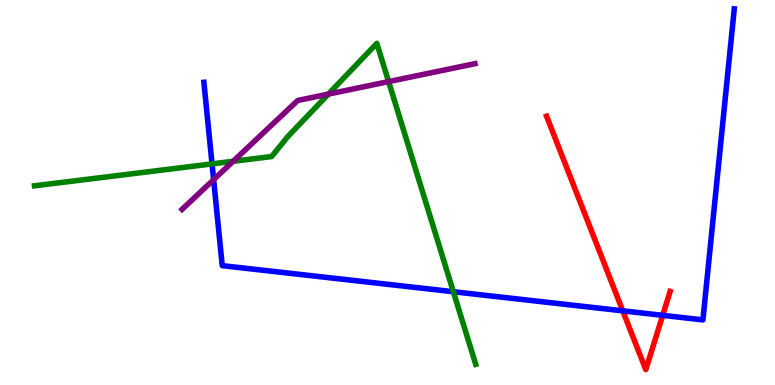[{'lines': ['blue', 'red'], 'intersections': [{'x': 8.04, 'y': 1.93}, {'x': 8.55, 'y': 1.81}]}, {'lines': ['green', 'red'], 'intersections': []}, {'lines': ['purple', 'red'], 'intersections': []}, {'lines': ['blue', 'green'], 'intersections': [{'x': 2.74, 'y': 5.74}, {'x': 5.85, 'y': 2.42}]}, {'lines': ['blue', 'purple'], 'intersections': [{'x': 2.76, 'y': 5.33}]}, {'lines': ['green', 'purple'], 'intersections': [{'x': 3.01, 'y': 5.81}, {'x': 4.24, 'y': 7.56}, {'x': 5.01, 'y': 7.88}]}]